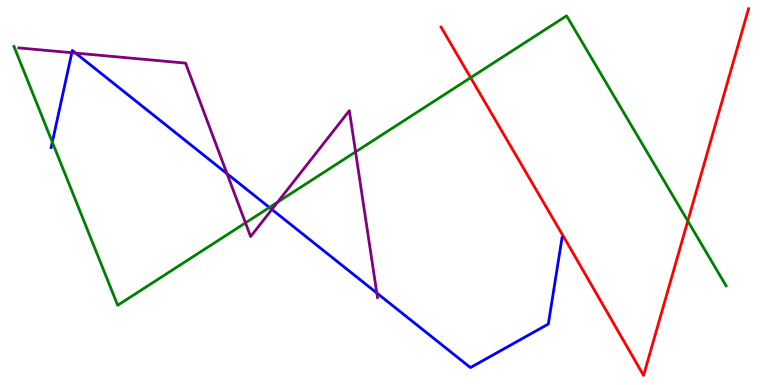[{'lines': ['blue', 'red'], 'intersections': []}, {'lines': ['green', 'red'], 'intersections': [{'x': 6.07, 'y': 7.98}, {'x': 8.87, 'y': 4.26}]}, {'lines': ['purple', 'red'], 'intersections': []}, {'lines': ['blue', 'green'], 'intersections': [{'x': 0.675, 'y': 6.31}, {'x': 3.48, 'y': 4.61}]}, {'lines': ['blue', 'purple'], 'intersections': [{'x': 0.927, 'y': 8.63}, {'x': 0.975, 'y': 8.62}, {'x': 2.93, 'y': 5.49}, {'x': 3.51, 'y': 4.56}, {'x': 4.86, 'y': 2.39}]}, {'lines': ['green', 'purple'], 'intersections': [{'x': 3.17, 'y': 4.21}, {'x': 3.58, 'y': 4.75}, {'x': 4.59, 'y': 6.05}]}]